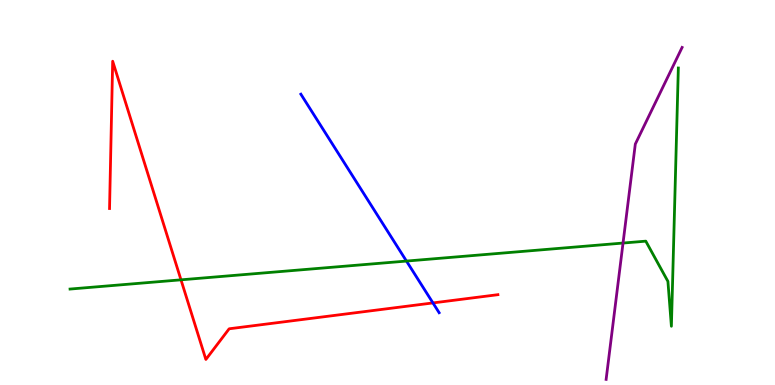[{'lines': ['blue', 'red'], 'intersections': [{'x': 5.59, 'y': 2.13}]}, {'lines': ['green', 'red'], 'intersections': [{'x': 2.34, 'y': 2.73}]}, {'lines': ['purple', 'red'], 'intersections': []}, {'lines': ['blue', 'green'], 'intersections': [{'x': 5.24, 'y': 3.22}]}, {'lines': ['blue', 'purple'], 'intersections': []}, {'lines': ['green', 'purple'], 'intersections': [{'x': 8.04, 'y': 3.69}]}]